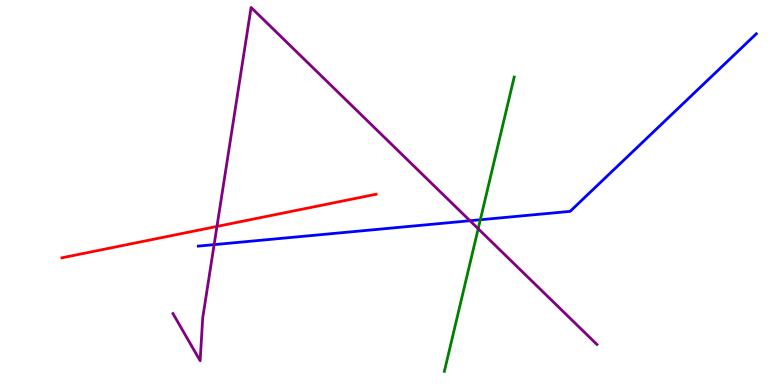[{'lines': ['blue', 'red'], 'intersections': []}, {'lines': ['green', 'red'], 'intersections': []}, {'lines': ['purple', 'red'], 'intersections': [{'x': 2.8, 'y': 4.12}]}, {'lines': ['blue', 'green'], 'intersections': [{'x': 6.2, 'y': 4.29}]}, {'lines': ['blue', 'purple'], 'intersections': [{'x': 2.76, 'y': 3.65}, {'x': 6.06, 'y': 4.27}]}, {'lines': ['green', 'purple'], 'intersections': [{'x': 6.17, 'y': 4.06}]}]